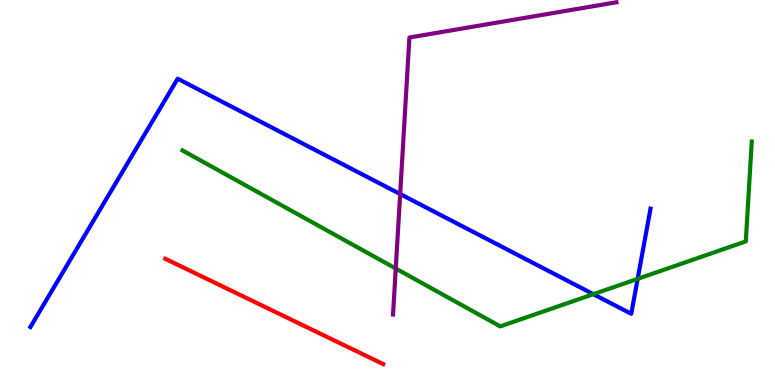[{'lines': ['blue', 'red'], 'intersections': []}, {'lines': ['green', 'red'], 'intersections': []}, {'lines': ['purple', 'red'], 'intersections': []}, {'lines': ['blue', 'green'], 'intersections': [{'x': 7.66, 'y': 2.36}, {'x': 8.23, 'y': 2.76}]}, {'lines': ['blue', 'purple'], 'intersections': [{'x': 5.16, 'y': 4.96}]}, {'lines': ['green', 'purple'], 'intersections': [{'x': 5.11, 'y': 3.03}]}]